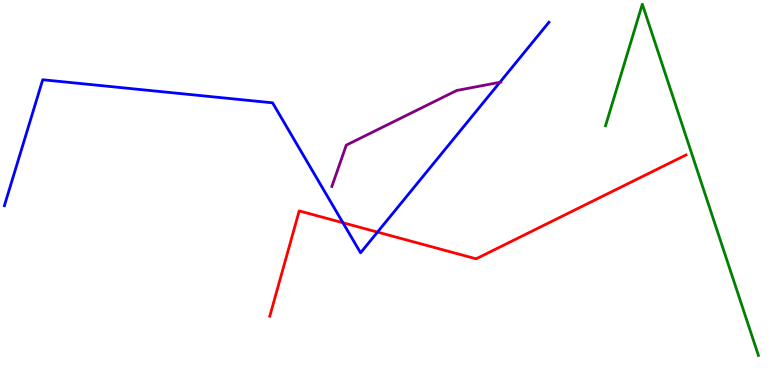[{'lines': ['blue', 'red'], 'intersections': [{'x': 4.43, 'y': 4.21}, {'x': 4.87, 'y': 3.97}]}, {'lines': ['green', 'red'], 'intersections': []}, {'lines': ['purple', 'red'], 'intersections': []}, {'lines': ['blue', 'green'], 'intersections': []}, {'lines': ['blue', 'purple'], 'intersections': [{'x': 6.45, 'y': 7.86}]}, {'lines': ['green', 'purple'], 'intersections': []}]